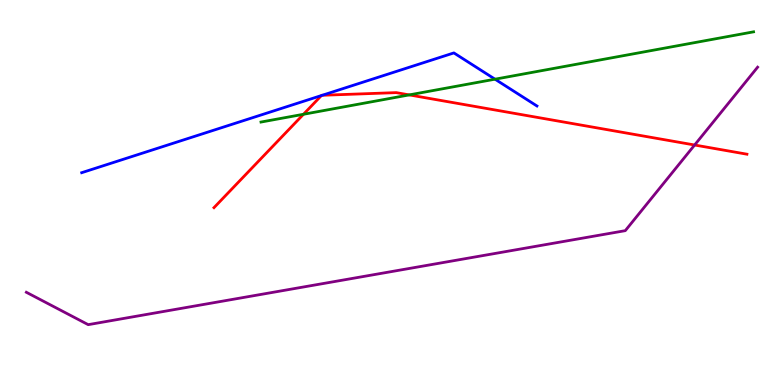[{'lines': ['blue', 'red'], 'intersections': [{'x': 4.15, 'y': 7.52}, {'x': 4.16, 'y': 7.53}]}, {'lines': ['green', 'red'], 'intersections': [{'x': 3.92, 'y': 7.03}, {'x': 5.28, 'y': 7.53}]}, {'lines': ['purple', 'red'], 'intersections': [{'x': 8.96, 'y': 6.23}]}, {'lines': ['blue', 'green'], 'intersections': [{'x': 6.39, 'y': 7.94}]}, {'lines': ['blue', 'purple'], 'intersections': []}, {'lines': ['green', 'purple'], 'intersections': []}]